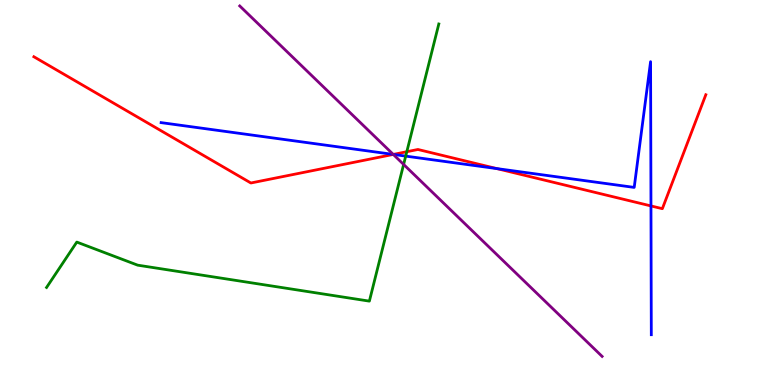[{'lines': ['blue', 'red'], 'intersections': [{'x': 5.08, 'y': 5.99}, {'x': 6.41, 'y': 5.62}, {'x': 8.4, 'y': 4.65}]}, {'lines': ['green', 'red'], 'intersections': [{'x': 5.25, 'y': 6.06}]}, {'lines': ['purple', 'red'], 'intersections': [{'x': 5.07, 'y': 5.99}]}, {'lines': ['blue', 'green'], 'intersections': [{'x': 5.23, 'y': 5.95}]}, {'lines': ['blue', 'purple'], 'intersections': [{'x': 5.07, 'y': 5.99}]}, {'lines': ['green', 'purple'], 'intersections': [{'x': 5.21, 'y': 5.73}]}]